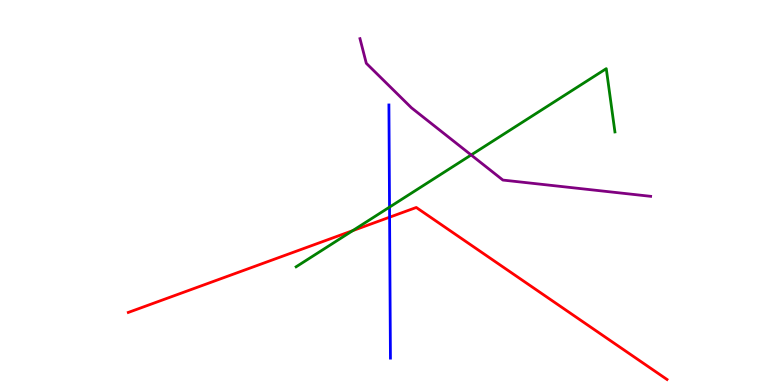[{'lines': ['blue', 'red'], 'intersections': [{'x': 5.03, 'y': 4.36}]}, {'lines': ['green', 'red'], 'intersections': [{'x': 4.55, 'y': 4.01}]}, {'lines': ['purple', 'red'], 'intersections': []}, {'lines': ['blue', 'green'], 'intersections': [{'x': 5.03, 'y': 4.62}]}, {'lines': ['blue', 'purple'], 'intersections': []}, {'lines': ['green', 'purple'], 'intersections': [{'x': 6.08, 'y': 5.97}]}]